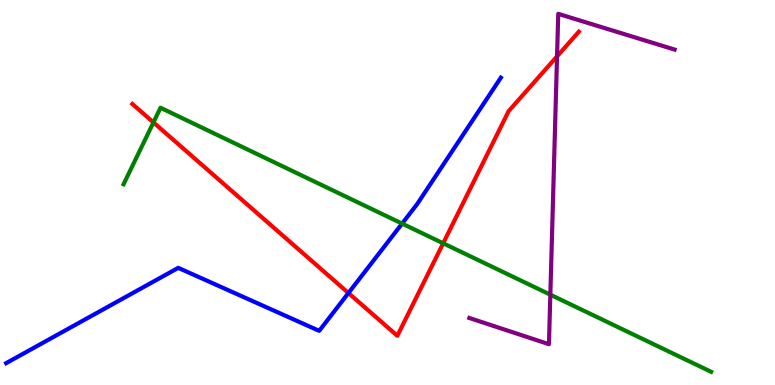[{'lines': ['blue', 'red'], 'intersections': [{'x': 4.5, 'y': 2.39}]}, {'lines': ['green', 'red'], 'intersections': [{'x': 1.98, 'y': 6.82}, {'x': 5.72, 'y': 3.68}]}, {'lines': ['purple', 'red'], 'intersections': [{'x': 7.19, 'y': 8.54}]}, {'lines': ['blue', 'green'], 'intersections': [{'x': 5.19, 'y': 4.19}]}, {'lines': ['blue', 'purple'], 'intersections': []}, {'lines': ['green', 'purple'], 'intersections': [{'x': 7.1, 'y': 2.35}]}]